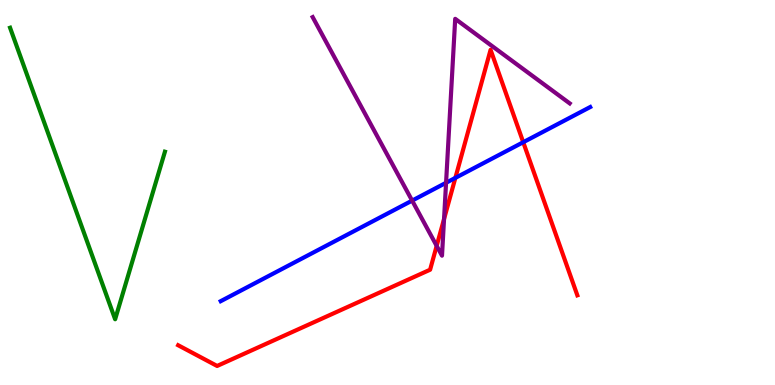[{'lines': ['blue', 'red'], 'intersections': [{'x': 5.88, 'y': 5.38}, {'x': 6.75, 'y': 6.31}]}, {'lines': ['green', 'red'], 'intersections': []}, {'lines': ['purple', 'red'], 'intersections': [{'x': 5.63, 'y': 3.61}, {'x': 5.73, 'y': 4.31}]}, {'lines': ['blue', 'green'], 'intersections': []}, {'lines': ['blue', 'purple'], 'intersections': [{'x': 5.32, 'y': 4.79}, {'x': 5.76, 'y': 5.25}]}, {'lines': ['green', 'purple'], 'intersections': []}]